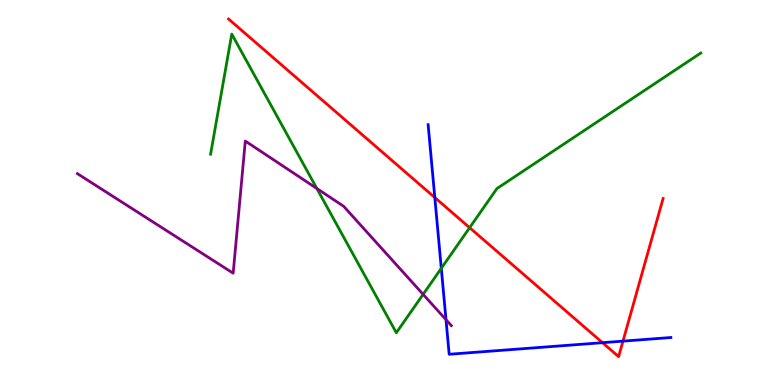[{'lines': ['blue', 'red'], 'intersections': [{'x': 5.61, 'y': 4.87}, {'x': 7.77, 'y': 1.1}, {'x': 8.04, 'y': 1.14}]}, {'lines': ['green', 'red'], 'intersections': [{'x': 6.06, 'y': 4.09}]}, {'lines': ['purple', 'red'], 'intersections': []}, {'lines': ['blue', 'green'], 'intersections': [{'x': 5.69, 'y': 3.03}]}, {'lines': ['blue', 'purple'], 'intersections': [{'x': 5.75, 'y': 1.7}]}, {'lines': ['green', 'purple'], 'intersections': [{'x': 4.09, 'y': 5.1}, {'x': 5.46, 'y': 2.35}]}]